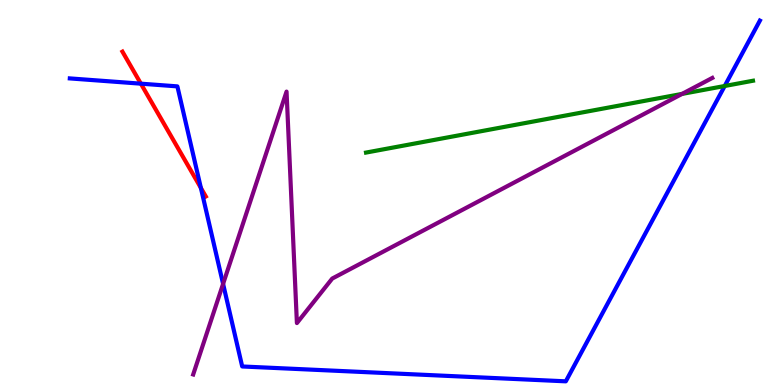[{'lines': ['blue', 'red'], 'intersections': [{'x': 1.82, 'y': 7.83}, {'x': 2.59, 'y': 5.12}]}, {'lines': ['green', 'red'], 'intersections': []}, {'lines': ['purple', 'red'], 'intersections': []}, {'lines': ['blue', 'green'], 'intersections': [{'x': 9.35, 'y': 7.77}]}, {'lines': ['blue', 'purple'], 'intersections': [{'x': 2.88, 'y': 2.63}]}, {'lines': ['green', 'purple'], 'intersections': [{'x': 8.8, 'y': 7.56}]}]